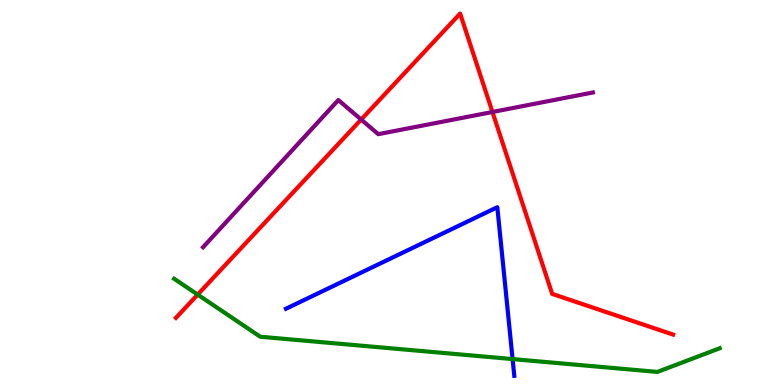[{'lines': ['blue', 'red'], 'intersections': []}, {'lines': ['green', 'red'], 'intersections': [{'x': 2.55, 'y': 2.35}]}, {'lines': ['purple', 'red'], 'intersections': [{'x': 4.66, 'y': 6.9}, {'x': 6.35, 'y': 7.09}]}, {'lines': ['blue', 'green'], 'intersections': [{'x': 6.61, 'y': 0.673}]}, {'lines': ['blue', 'purple'], 'intersections': []}, {'lines': ['green', 'purple'], 'intersections': []}]